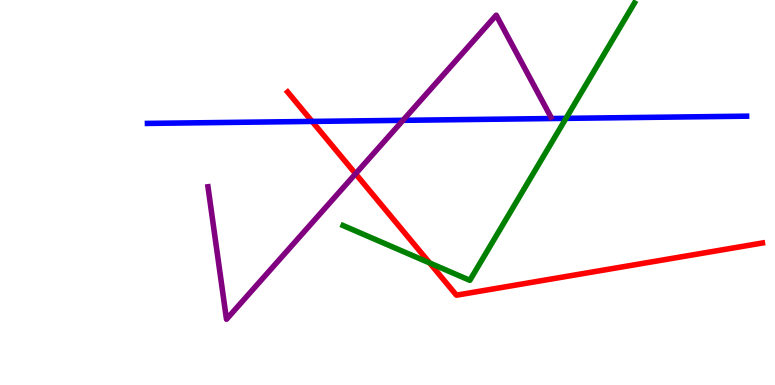[{'lines': ['blue', 'red'], 'intersections': [{'x': 4.03, 'y': 6.85}]}, {'lines': ['green', 'red'], 'intersections': [{'x': 5.54, 'y': 3.17}]}, {'lines': ['purple', 'red'], 'intersections': [{'x': 4.59, 'y': 5.49}]}, {'lines': ['blue', 'green'], 'intersections': [{'x': 7.3, 'y': 6.93}]}, {'lines': ['blue', 'purple'], 'intersections': [{'x': 5.2, 'y': 6.87}]}, {'lines': ['green', 'purple'], 'intersections': []}]